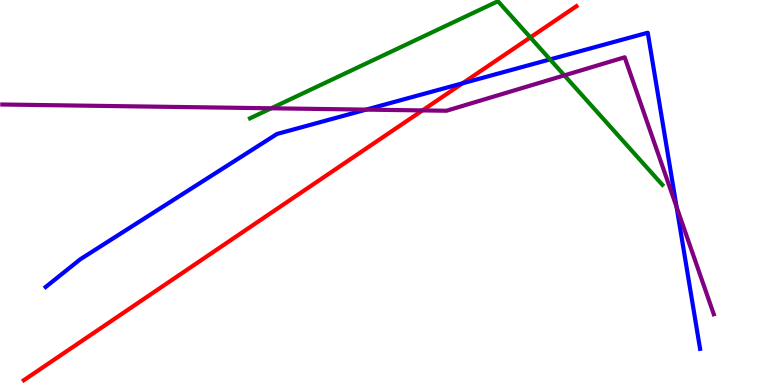[{'lines': ['blue', 'red'], 'intersections': [{'x': 5.97, 'y': 7.84}]}, {'lines': ['green', 'red'], 'intersections': [{'x': 6.84, 'y': 9.03}]}, {'lines': ['purple', 'red'], 'intersections': [{'x': 5.45, 'y': 7.13}]}, {'lines': ['blue', 'green'], 'intersections': [{'x': 7.1, 'y': 8.46}]}, {'lines': ['blue', 'purple'], 'intersections': [{'x': 4.72, 'y': 7.15}, {'x': 8.73, 'y': 4.62}]}, {'lines': ['green', 'purple'], 'intersections': [{'x': 3.5, 'y': 7.19}, {'x': 7.28, 'y': 8.04}]}]